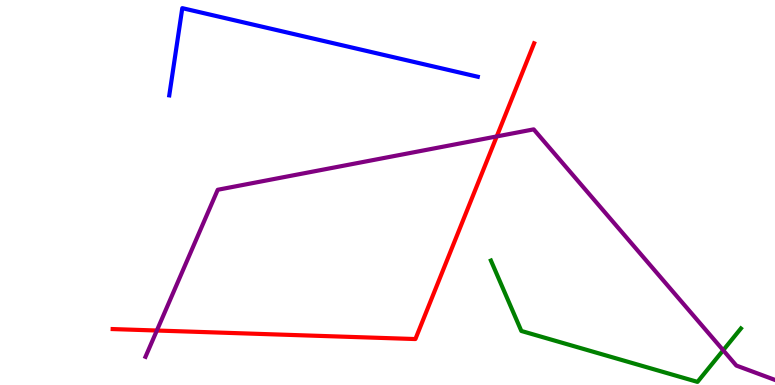[{'lines': ['blue', 'red'], 'intersections': []}, {'lines': ['green', 'red'], 'intersections': []}, {'lines': ['purple', 'red'], 'intersections': [{'x': 2.02, 'y': 1.41}, {'x': 6.41, 'y': 6.46}]}, {'lines': ['blue', 'green'], 'intersections': []}, {'lines': ['blue', 'purple'], 'intersections': []}, {'lines': ['green', 'purple'], 'intersections': [{'x': 9.33, 'y': 0.902}]}]